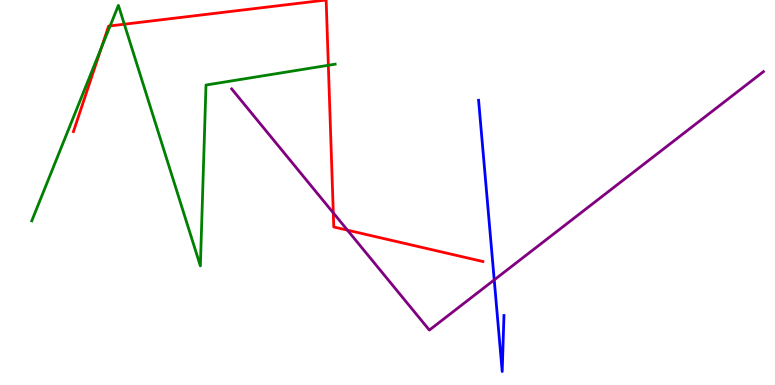[{'lines': ['blue', 'red'], 'intersections': []}, {'lines': ['green', 'red'], 'intersections': [{'x': 1.31, 'y': 8.77}, {'x': 1.42, 'y': 9.33}, {'x': 1.6, 'y': 9.37}, {'x': 4.24, 'y': 8.3}]}, {'lines': ['purple', 'red'], 'intersections': [{'x': 4.3, 'y': 4.47}, {'x': 4.48, 'y': 4.02}]}, {'lines': ['blue', 'green'], 'intersections': []}, {'lines': ['blue', 'purple'], 'intersections': [{'x': 6.38, 'y': 2.73}]}, {'lines': ['green', 'purple'], 'intersections': []}]